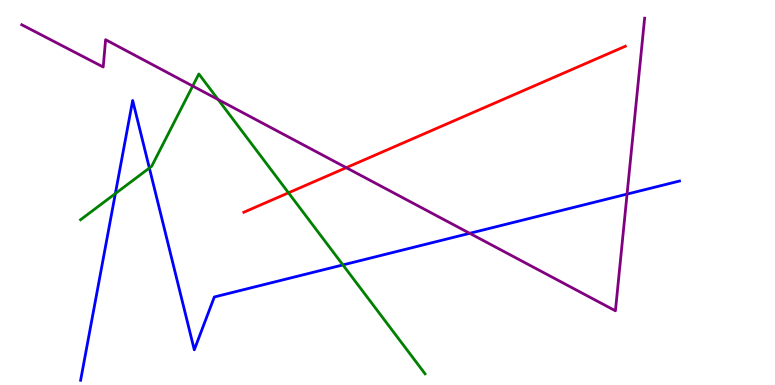[{'lines': ['blue', 'red'], 'intersections': []}, {'lines': ['green', 'red'], 'intersections': [{'x': 3.72, 'y': 4.99}]}, {'lines': ['purple', 'red'], 'intersections': [{'x': 4.47, 'y': 5.64}]}, {'lines': ['blue', 'green'], 'intersections': [{'x': 1.49, 'y': 4.97}, {'x': 1.93, 'y': 5.64}, {'x': 4.42, 'y': 3.12}]}, {'lines': ['blue', 'purple'], 'intersections': [{'x': 6.06, 'y': 3.94}, {'x': 8.09, 'y': 4.96}]}, {'lines': ['green', 'purple'], 'intersections': [{'x': 2.49, 'y': 7.77}, {'x': 2.81, 'y': 7.41}]}]